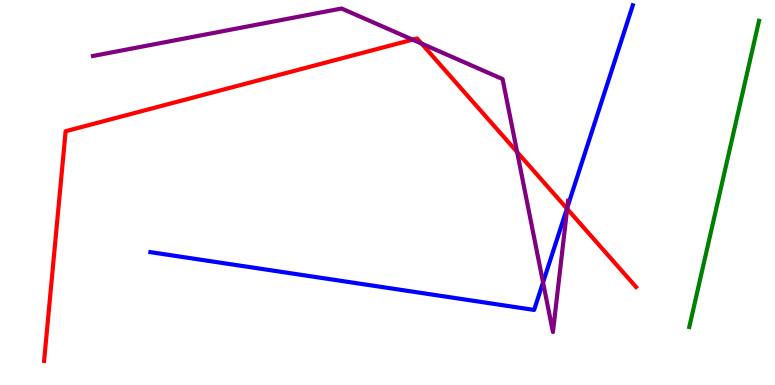[{'lines': ['blue', 'red'], 'intersections': [{'x': 7.32, 'y': 4.58}]}, {'lines': ['green', 'red'], 'intersections': []}, {'lines': ['purple', 'red'], 'intersections': [{'x': 5.32, 'y': 8.97}, {'x': 5.44, 'y': 8.87}, {'x': 6.67, 'y': 6.05}, {'x': 7.32, 'y': 4.58}]}, {'lines': ['blue', 'green'], 'intersections': []}, {'lines': ['blue', 'purple'], 'intersections': [{'x': 7.01, 'y': 2.67}, {'x': 7.32, 'y': 4.61}]}, {'lines': ['green', 'purple'], 'intersections': []}]